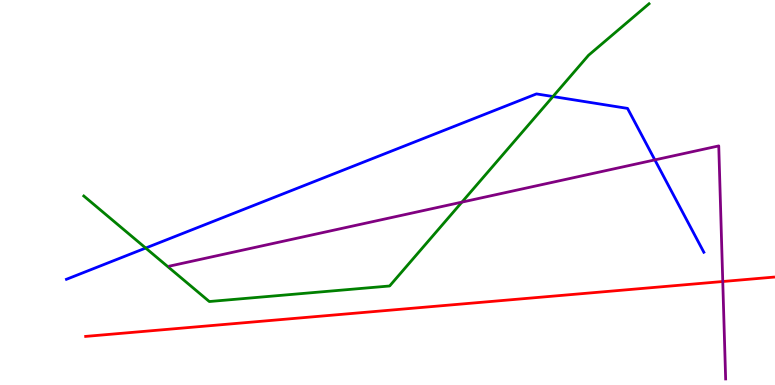[{'lines': ['blue', 'red'], 'intersections': []}, {'lines': ['green', 'red'], 'intersections': []}, {'lines': ['purple', 'red'], 'intersections': [{'x': 9.33, 'y': 2.69}]}, {'lines': ['blue', 'green'], 'intersections': [{'x': 1.88, 'y': 3.56}, {'x': 7.13, 'y': 7.49}]}, {'lines': ['blue', 'purple'], 'intersections': [{'x': 8.45, 'y': 5.85}]}, {'lines': ['green', 'purple'], 'intersections': [{'x': 5.96, 'y': 4.75}]}]